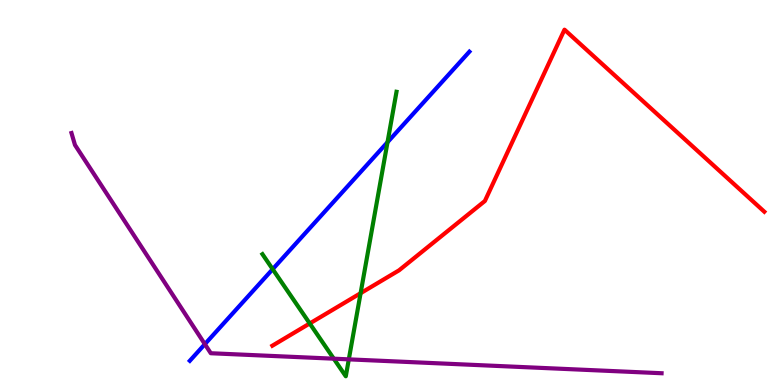[{'lines': ['blue', 'red'], 'intersections': []}, {'lines': ['green', 'red'], 'intersections': [{'x': 4.0, 'y': 1.6}, {'x': 4.65, 'y': 2.38}]}, {'lines': ['purple', 'red'], 'intersections': []}, {'lines': ['blue', 'green'], 'intersections': [{'x': 3.52, 'y': 3.01}, {'x': 5.0, 'y': 6.31}]}, {'lines': ['blue', 'purple'], 'intersections': [{'x': 2.64, 'y': 1.06}]}, {'lines': ['green', 'purple'], 'intersections': [{'x': 4.31, 'y': 0.683}, {'x': 4.5, 'y': 0.666}]}]